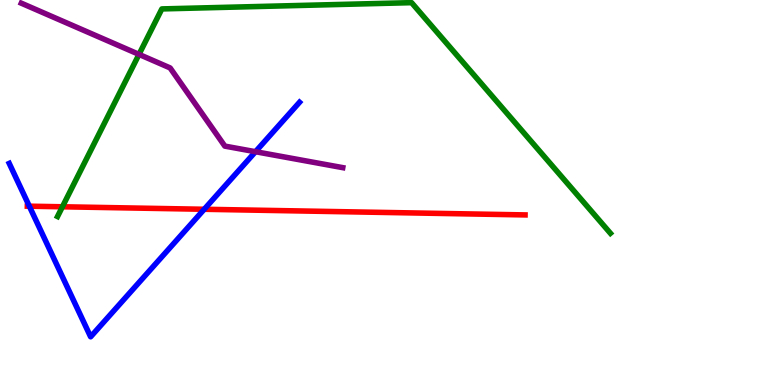[{'lines': ['blue', 'red'], 'intersections': [{'x': 0.378, 'y': 4.64}, {'x': 2.64, 'y': 4.56}]}, {'lines': ['green', 'red'], 'intersections': [{'x': 0.805, 'y': 4.63}]}, {'lines': ['purple', 'red'], 'intersections': []}, {'lines': ['blue', 'green'], 'intersections': []}, {'lines': ['blue', 'purple'], 'intersections': [{'x': 3.3, 'y': 6.06}]}, {'lines': ['green', 'purple'], 'intersections': [{'x': 1.79, 'y': 8.59}]}]